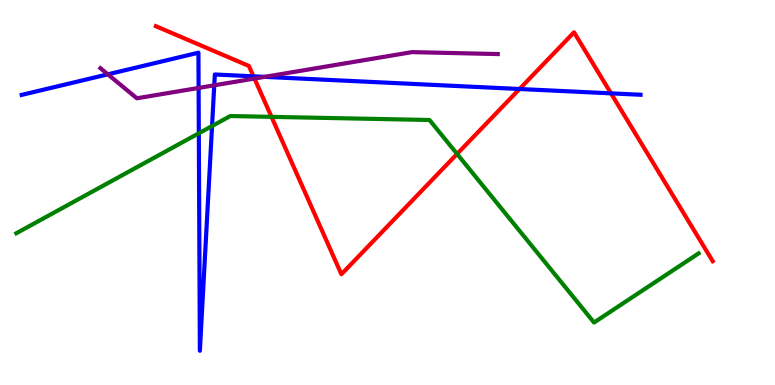[{'lines': ['blue', 'red'], 'intersections': [{'x': 3.27, 'y': 8.02}, {'x': 6.7, 'y': 7.69}, {'x': 7.88, 'y': 7.58}]}, {'lines': ['green', 'red'], 'intersections': [{'x': 3.5, 'y': 6.96}, {'x': 5.9, 'y': 6.0}]}, {'lines': ['purple', 'red'], 'intersections': [{'x': 3.28, 'y': 7.96}]}, {'lines': ['blue', 'green'], 'intersections': [{'x': 2.57, 'y': 6.54}, {'x': 2.74, 'y': 6.73}]}, {'lines': ['blue', 'purple'], 'intersections': [{'x': 1.39, 'y': 8.07}, {'x': 2.56, 'y': 7.72}, {'x': 2.76, 'y': 7.78}, {'x': 3.41, 'y': 8.0}]}, {'lines': ['green', 'purple'], 'intersections': []}]